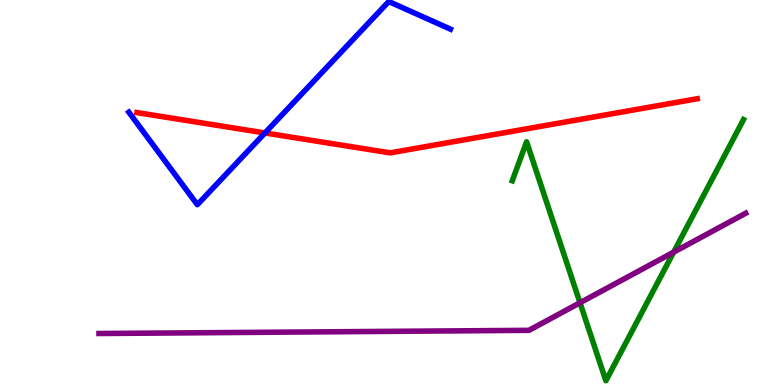[{'lines': ['blue', 'red'], 'intersections': [{'x': 3.42, 'y': 6.55}]}, {'lines': ['green', 'red'], 'intersections': []}, {'lines': ['purple', 'red'], 'intersections': []}, {'lines': ['blue', 'green'], 'intersections': []}, {'lines': ['blue', 'purple'], 'intersections': []}, {'lines': ['green', 'purple'], 'intersections': [{'x': 7.48, 'y': 2.14}, {'x': 8.69, 'y': 3.45}]}]